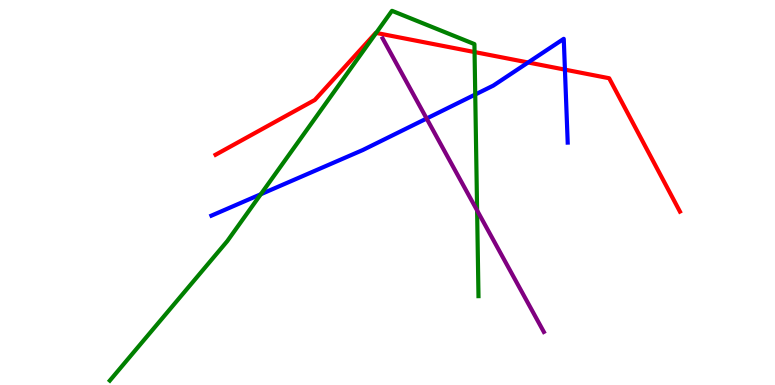[{'lines': ['blue', 'red'], 'intersections': [{'x': 6.81, 'y': 8.38}, {'x': 7.29, 'y': 8.19}]}, {'lines': ['green', 'red'], 'intersections': [{'x': 4.85, 'y': 9.14}, {'x': 6.12, 'y': 8.65}]}, {'lines': ['purple', 'red'], 'intersections': []}, {'lines': ['blue', 'green'], 'intersections': [{'x': 3.37, 'y': 4.95}, {'x': 6.13, 'y': 7.55}]}, {'lines': ['blue', 'purple'], 'intersections': [{'x': 5.5, 'y': 6.92}]}, {'lines': ['green', 'purple'], 'intersections': [{'x': 6.16, 'y': 4.53}]}]